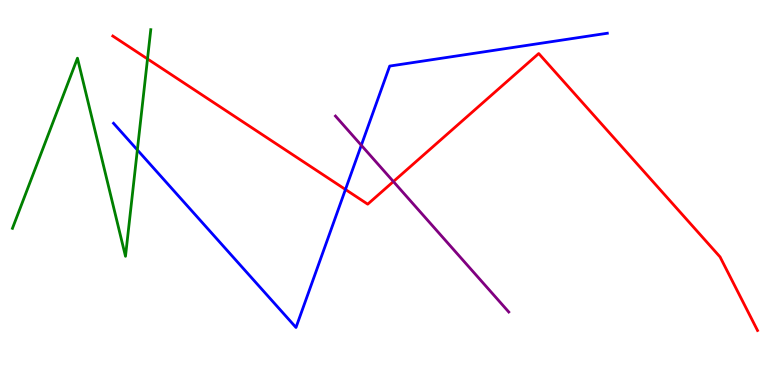[{'lines': ['blue', 'red'], 'intersections': [{'x': 4.46, 'y': 5.08}]}, {'lines': ['green', 'red'], 'intersections': [{'x': 1.9, 'y': 8.47}]}, {'lines': ['purple', 'red'], 'intersections': [{'x': 5.08, 'y': 5.28}]}, {'lines': ['blue', 'green'], 'intersections': [{'x': 1.77, 'y': 6.11}]}, {'lines': ['blue', 'purple'], 'intersections': [{'x': 4.66, 'y': 6.23}]}, {'lines': ['green', 'purple'], 'intersections': []}]